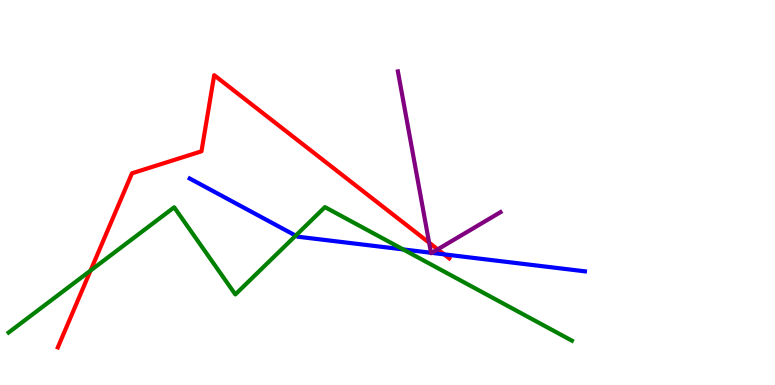[{'lines': ['blue', 'red'], 'intersections': [{'x': 5.73, 'y': 3.39}]}, {'lines': ['green', 'red'], 'intersections': [{'x': 1.17, 'y': 2.97}]}, {'lines': ['purple', 'red'], 'intersections': [{'x': 5.54, 'y': 3.7}, {'x': 5.65, 'y': 3.52}]}, {'lines': ['blue', 'green'], 'intersections': [{'x': 3.82, 'y': 3.88}, {'x': 5.2, 'y': 3.52}]}, {'lines': ['blue', 'purple'], 'intersections': [{'x': 5.56, 'y': 3.43}, {'x': 5.57, 'y': 3.43}]}, {'lines': ['green', 'purple'], 'intersections': []}]